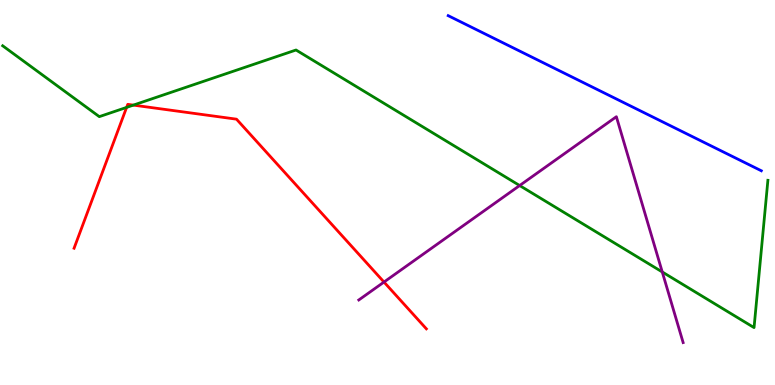[{'lines': ['blue', 'red'], 'intersections': []}, {'lines': ['green', 'red'], 'intersections': [{'x': 1.63, 'y': 7.21}, {'x': 1.72, 'y': 7.27}]}, {'lines': ['purple', 'red'], 'intersections': [{'x': 4.95, 'y': 2.67}]}, {'lines': ['blue', 'green'], 'intersections': []}, {'lines': ['blue', 'purple'], 'intersections': []}, {'lines': ['green', 'purple'], 'intersections': [{'x': 6.71, 'y': 5.18}, {'x': 8.55, 'y': 2.94}]}]